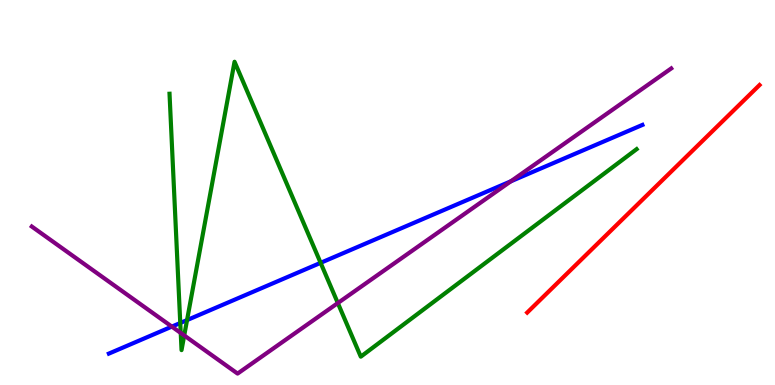[{'lines': ['blue', 'red'], 'intersections': []}, {'lines': ['green', 'red'], 'intersections': []}, {'lines': ['purple', 'red'], 'intersections': []}, {'lines': ['blue', 'green'], 'intersections': [{'x': 2.33, 'y': 1.61}, {'x': 2.41, 'y': 1.69}, {'x': 4.14, 'y': 3.17}]}, {'lines': ['blue', 'purple'], 'intersections': [{'x': 2.22, 'y': 1.52}, {'x': 6.59, 'y': 5.29}]}, {'lines': ['green', 'purple'], 'intersections': [{'x': 2.33, 'y': 1.35}, {'x': 2.38, 'y': 1.29}, {'x': 4.36, 'y': 2.13}]}]